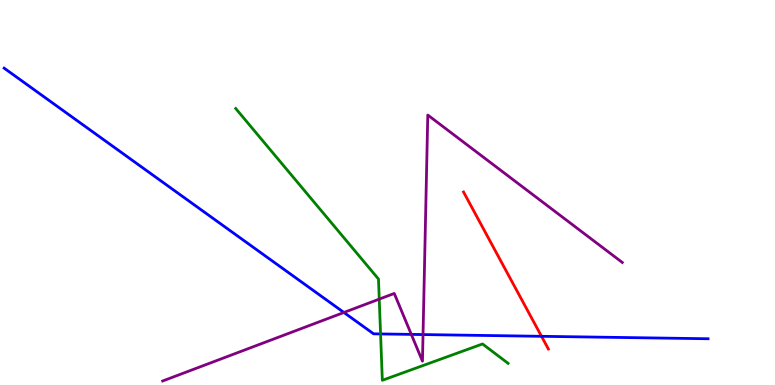[{'lines': ['blue', 'red'], 'intersections': [{'x': 6.99, 'y': 1.26}]}, {'lines': ['green', 'red'], 'intersections': []}, {'lines': ['purple', 'red'], 'intersections': []}, {'lines': ['blue', 'green'], 'intersections': [{'x': 4.91, 'y': 1.33}]}, {'lines': ['blue', 'purple'], 'intersections': [{'x': 4.44, 'y': 1.88}, {'x': 5.31, 'y': 1.31}, {'x': 5.46, 'y': 1.31}]}, {'lines': ['green', 'purple'], 'intersections': [{'x': 4.89, 'y': 2.23}]}]